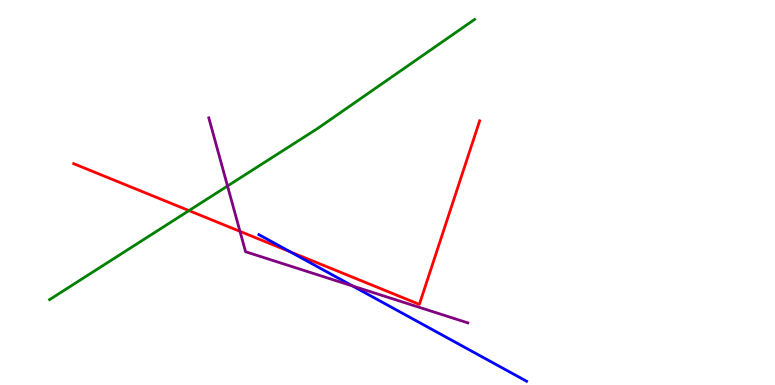[{'lines': ['blue', 'red'], 'intersections': [{'x': 3.75, 'y': 3.46}]}, {'lines': ['green', 'red'], 'intersections': [{'x': 2.44, 'y': 4.53}]}, {'lines': ['purple', 'red'], 'intersections': [{'x': 3.1, 'y': 3.99}]}, {'lines': ['blue', 'green'], 'intersections': []}, {'lines': ['blue', 'purple'], 'intersections': [{'x': 4.55, 'y': 2.57}]}, {'lines': ['green', 'purple'], 'intersections': [{'x': 2.94, 'y': 5.17}]}]